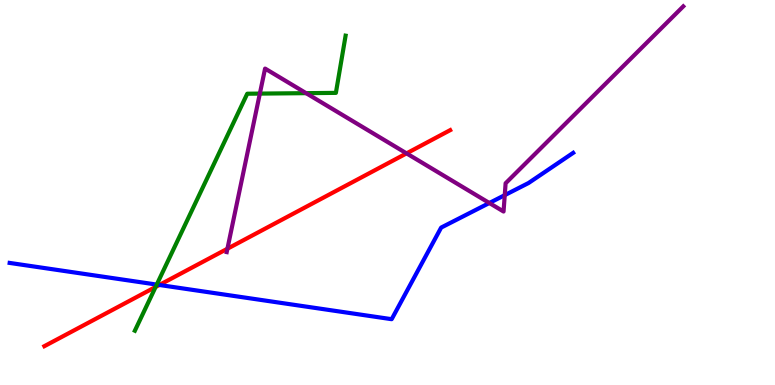[{'lines': ['blue', 'red'], 'intersections': [{'x': 2.06, 'y': 2.6}]}, {'lines': ['green', 'red'], 'intersections': [{'x': 2.01, 'y': 2.55}]}, {'lines': ['purple', 'red'], 'intersections': [{'x': 2.93, 'y': 3.54}, {'x': 5.25, 'y': 6.02}]}, {'lines': ['blue', 'green'], 'intersections': [{'x': 2.02, 'y': 2.61}]}, {'lines': ['blue', 'purple'], 'intersections': [{'x': 6.31, 'y': 4.73}, {'x': 6.51, 'y': 4.93}]}, {'lines': ['green', 'purple'], 'intersections': [{'x': 3.35, 'y': 7.57}, {'x': 3.95, 'y': 7.58}]}]